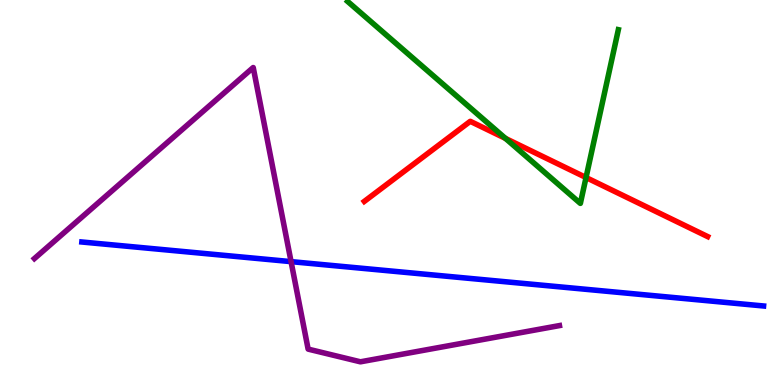[{'lines': ['blue', 'red'], 'intersections': []}, {'lines': ['green', 'red'], 'intersections': [{'x': 6.52, 'y': 6.4}, {'x': 7.56, 'y': 5.39}]}, {'lines': ['purple', 'red'], 'intersections': []}, {'lines': ['blue', 'green'], 'intersections': []}, {'lines': ['blue', 'purple'], 'intersections': [{'x': 3.76, 'y': 3.2}]}, {'lines': ['green', 'purple'], 'intersections': []}]